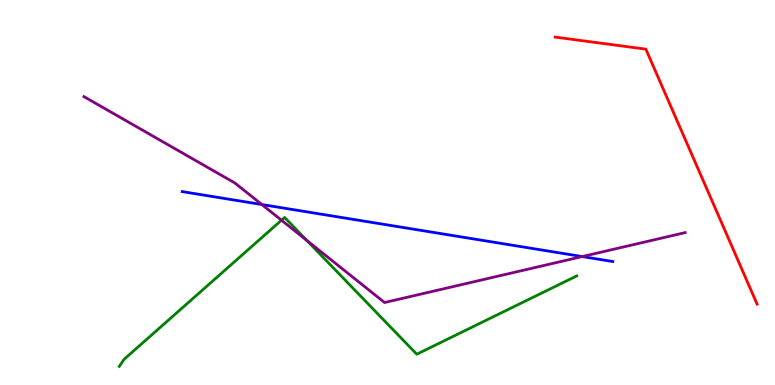[{'lines': ['blue', 'red'], 'intersections': []}, {'lines': ['green', 'red'], 'intersections': []}, {'lines': ['purple', 'red'], 'intersections': []}, {'lines': ['blue', 'green'], 'intersections': []}, {'lines': ['blue', 'purple'], 'intersections': [{'x': 3.38, 'y': 4.69}, {'x': 7.51, 'y': 3.34}]}, {'lines': ['green', 'purple'], 'intersections': [{'x': 3.63, 'y': 4.28}, {'x': 3.96, 'y': 3.75}]}]